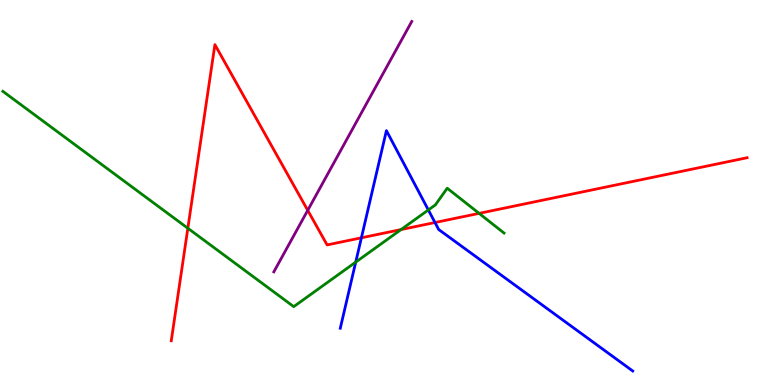[{'lines': ['blue', 'red'], 'intersections': [{'x': 4.66, 'y': 3.82}, {'x': 5.61, 'y': 4.22}]}, {'lines': ['green', 'red'], 'intersections': [{'x': 2.42, 'y': 4.07}, {'x': 5.17, 'y': 4.04}, {'x': 6.18, 'y': 4.46}]}, {'lines': ['purple', 'red'], 'intersections': [{'x': 3.97, 'y': 4.54}]}, {'lines': ['blue', 'green'], 'intersections': [{'x': 4.59, 'y': 3.19}, {'x': 5.53, 'y': 4.55}]}, {'lines': ['blue', 'purple'], 'intersections': []}, {'lines': ['green', 'purple'], 'intersections': []}]